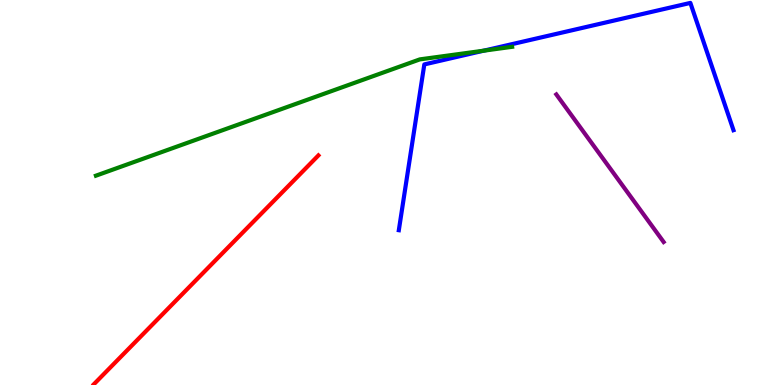[{'lines': ['blue', 'red'], 'intersections': []}, {'lines': ['green', 'red'], 'intersections': []}, {'lines': ['purple', 'red'], 'intersections': []}, {'lines': ['blue', 'green'], 'intersections': [{'x': 6.24, 'y': 8.68}]}, {'lines': ['blue', 'purple'], 'intersections': []}, {'lines': ['green', 'purple'], 'intersections': []}]